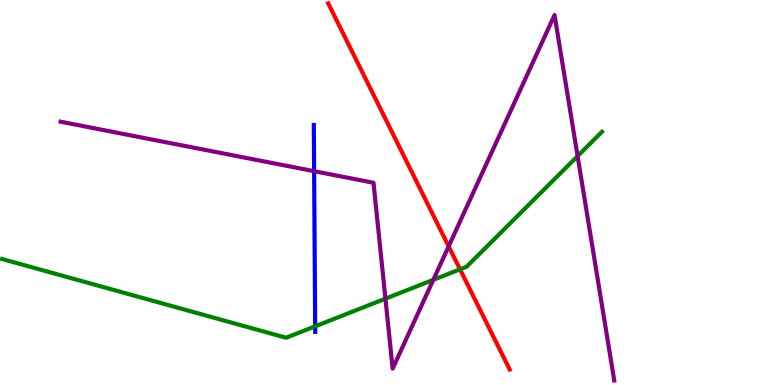[{'lines': ['blue', 'red'], 'intersections': []}, {'lines': ['green', 'red'], 'intersections': [{'x': 5.94, 'y': 3.0}]}, {'lines': ['purple', 'red'], 'intersections': [{'x': 5.79, 'y': 3.6}]}, {'lines': ['blue', 'green'], 'intersections': [{'x': 4.07, 'y': 1.52}]}, {'lines': ['blue', 'purple'], 'intersections': [{'x': 4.05, 'y': 5.55}]}, {'lines': ['green', 'purple'], 'intersections': [{'x': 4.97, 'y': 2.24}, {'x': 5.59, 'y': 2.73}, {'x': 7.45, 'y': 5.95}]}]